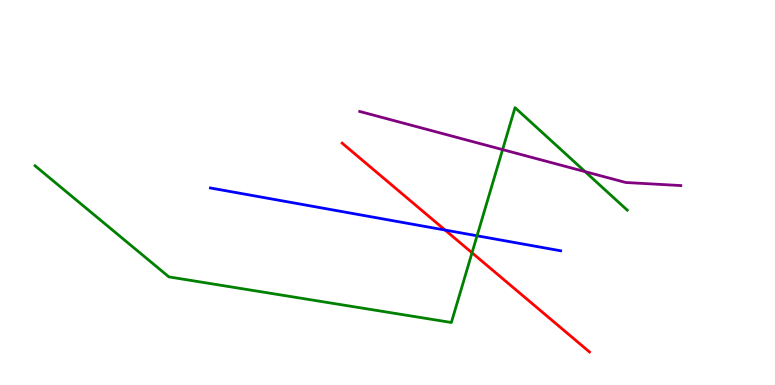[{'lines': ['blue', 'red'], 'intersections': [{'x': 5.74, 'y': 4.02}]}, {'lines': ['green', 'red'], 'intersections': [{'x': 6.09, 'y': 3.43}]}, {'lines': ['purple', 'red'], 'intersections': []}, {'lines': ['blue', 'green'], 'intersections': [{'x': 6.16, 'y': 3.88}]}, {'lines': ['blue', 'purple'], 'intersections': []}, {'lines': ['green', 'purple'], 'intersections': [{'x': 6.49, 'y': 6.11}, {'x': 7.55, 'y': 5.54}]}]